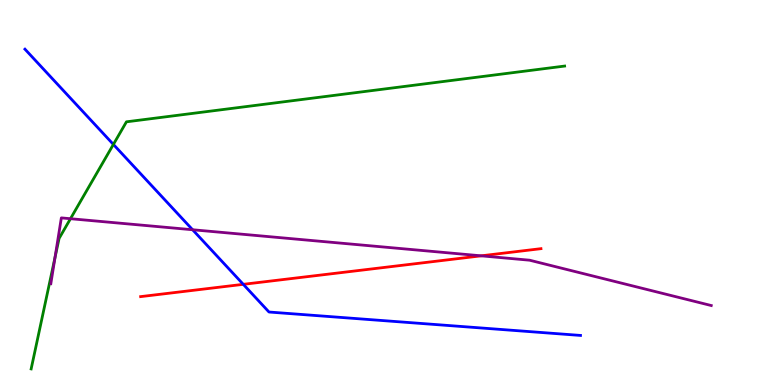[{'lines': ['blue', 'red'], 'intersections': [{'x': 3.14, 'y': 2.61}]}, {'lines': ['green', 'red'], 'intersections': []}, {'lines': ['purple', 'red'], 'intersections': [{'x': 6.21, 'y': 3.36}]}, {'lines': ['blue', 'green'], 'intersections': [{'x': 1.46, 'y': 6.25}]}, {'lines': ['blue', 'purple'], 'intersections': [{'x': 2.49, 'y': 4.03}]}, {'lines': ['green', 'purple'], 'intersections': [{'x': 0.71, 'y': 3.31}, {'x': 0.909, 'y': 4.32}]}]